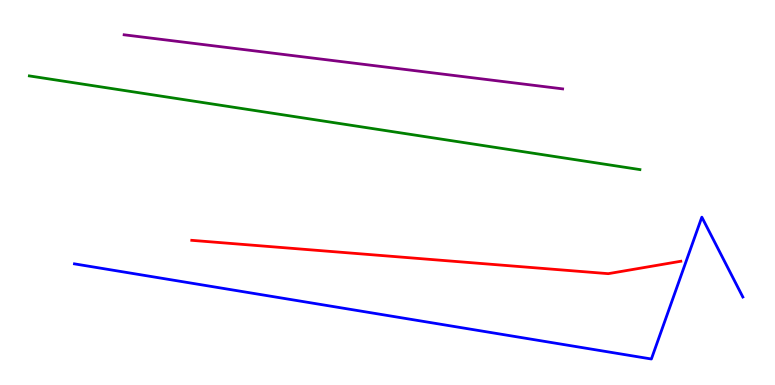[{'lines': ['blue', 'red'], 'intersections': []}, {'lines': ['green', 'red'], 'intersections': []}, {'lines': ['purple', 'red'], 'intersections': []}, {'lines': ['blue', 'green'], 'intersections': []}, {'lines': ['blue', 'purple'], 'intersections': []}, {'lines': ['green', 'purple'], 'intersections': []}]